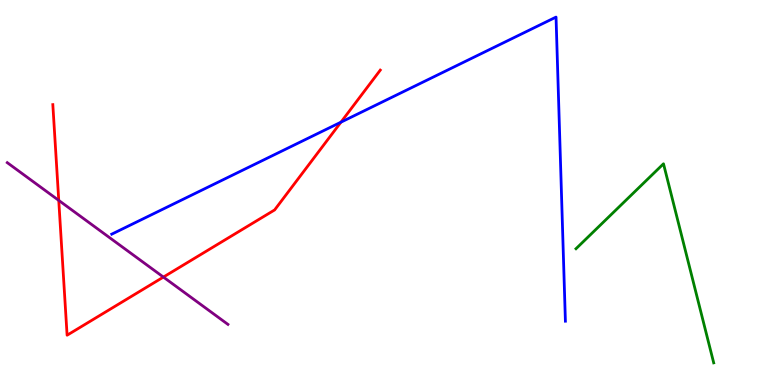[{'lines': ['blue', 'red'], 'intersections': [{'x': 4.4, 'y': 6.83}]}, {'lines': ['green', 'red'], 'intersections': []}, {'lines': ['purple', 'red'], 'intersections': [{'x': 0.758, 'y': 4.8}, {'x': 2.11, 'y': 2.8}]}, {'lines': ['blue', 'green'], 'intersections': []}, {'lines': ['blue', 'purple'], 'intersections': []}, {'lines': ['green', 'purple'], 'intersections': []}]